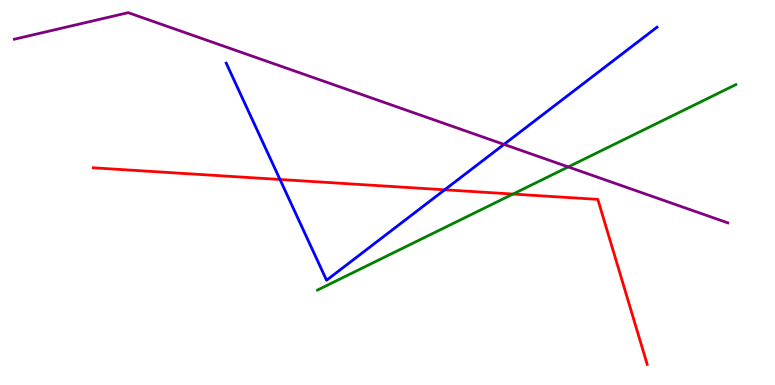[{'lines': ['blue', 'red'], 'intersections': [{'x': 3.61, 'y': 5.34}, {'x': 5.74, 'y': 5.07}]}, {'lines': ['green', 'red'], 'intersections': [{'x': 6.62, 'y': 4.96}]}, {'lines': ['purple', 'red'], 'intersections': []}, {'lines': ['blue', 'green'], 'intersections': []}, {'lines': ['blue', 'purple'], 'intersections': [{'x': 6.5, 'y': 6.25}]}, {'lines': ['green', 'purple'], 'intersections': [{'x': 7.33, 'y': 5.66}]}]